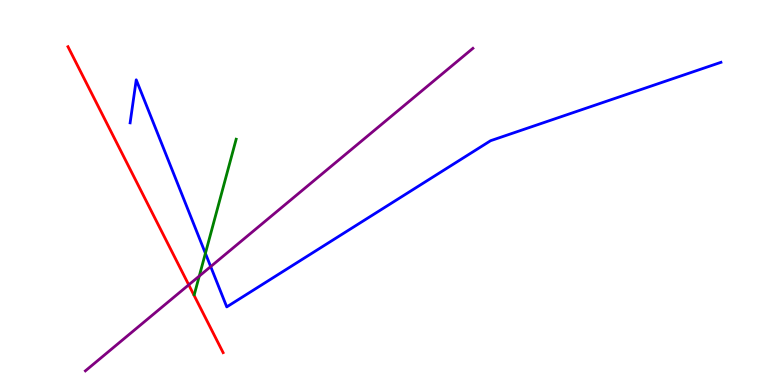[{'lines': ['blue', 'red'], 'intersections': []}, {'lines': ['green', 'red'], 'intersections': []}, {'lines': ['purple', 'red'], 'intersections': [{'x': 2.44, 'y': 2.6}]}, {'lines': ['blue', 'green'], 'intersections': [{'x': 2.65, 'y': 3.42}]}, {'lines': ['blue', 'purple'], 'intersections': [{'x': 2.72, 'y': 3.08}]}, {'lines': ['green', 'purple'], 'intersections': [{'x': 2.57, 'y': 2.83}]}]